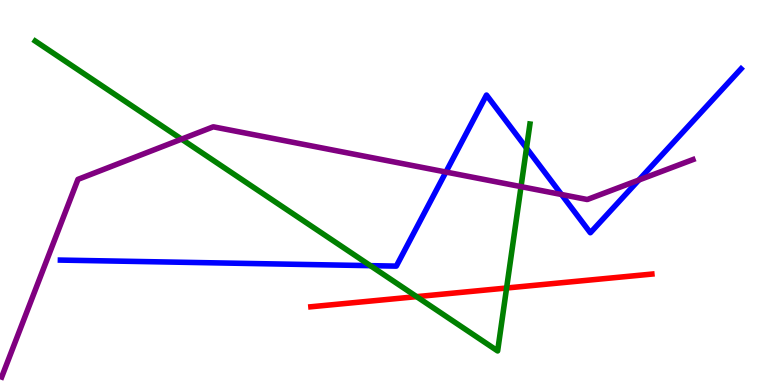[{'lines': ['blue', 'red'], 'intersections': []}, {'lines': ['green', 'red'], 'intersections': [{'x': 5.38, 'y': 2.3}, {'x': 6.54, 'y': 2.52}]}, {'lines': ['purple', 'red'], 'intersections': []}, {'lines': ['blue', 'green'], 'intersections': [{'x': 4.78, 'y': 3.1}, {'x': 6.79, 'y': 6.15}]}, {'lines': ['blue', 'purple'], 'intersections': [{'x': 5.75, 'y': 5.53}, {'x': 7.25, 'y': 4.95}, {'x': 8.24, 'y': 5.32}]}, {'lines': ['green', 'purple'], 'intersections': [{'x': 2.34, 'y': 6.39}, {'x': 6.72, 'y': 5.15}]}]